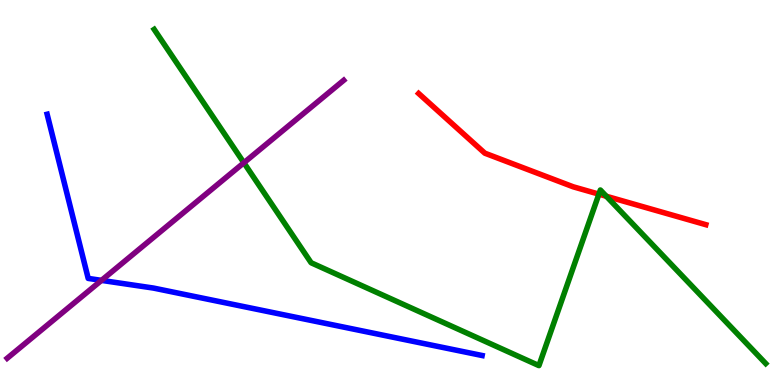[{'lines': ['blue', 'red'], 'intersections': []}, {'lines': ['green', 'red'], 'intersections': [{'x': 7.73, 'y': 4.96}, {'x': 7.82, 'y': 4.9}]}, {'lines': ['purple', 'red'], 'intersections': []}, {'lines': ['blue', 'green'], 'intersections': []}, {'lines': ['blue', 'purple'], 'intersections': [{'x': 1.31, 'y': 2.72}]}, {'lines': ['green', 'purple'], 'intersections': [{'x': 3.15, 'y': 5.77}]}]